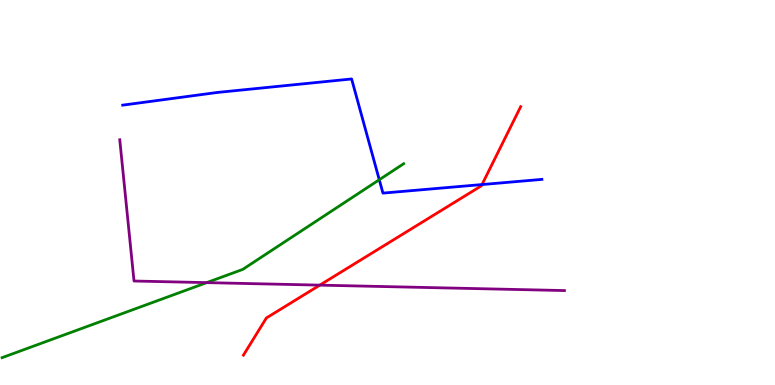[{'lines': ['blue', 'red'], 'intersections': [{'x': 6.22, 'y': 5.21}]}, {'lines': ['green', 'red'], 'intersections': []}, {'lines': ['purple', 'red'], 'intersections': [{'x': 4.13, 'y': 2.59}]}, {'lines': ['blue', 'green'], 'intersections': [{'x': 4.89, 'y': 5.33}]}, {'lines': ['blue', 'purple'], 'intersections': []}, {'lines': ['green', 'purple'], 'intersections': [{'x': 2.67, 'y': 2.66}]}]